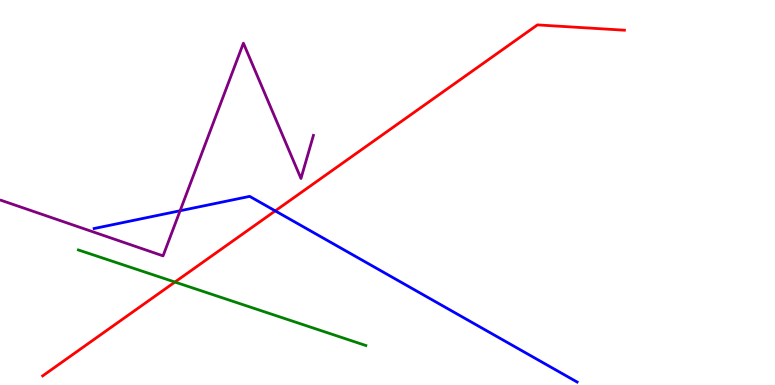[{'lines': ['blue', 'red'], 'intersections': [{'x': 3.55, 'y': 4.52}]}, {'lines': ['green', 'red'], 'intersections': [{'x': 2.26, 'y': 2.67}]}, {'lines': ['purple', 'red'], 'intersections': []}, {'lines': ['blue', 'green'], 'intersections': []}, {'lines': ['blue', 'purple'], 'intersections': [{'x': 2.32, 'y': 4.53}]}, {'lines': ['green', 'purple'], 'intersections': []}]